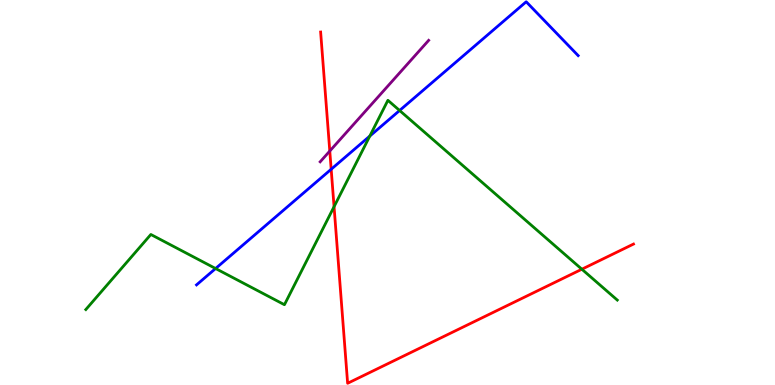[{'lines': ['blue', 'red'], 'intersections': [{'x': 4.27, 'y': 5.6}]}, {'lines': ['green', 'red'], 'intersections': [{'x': 4.31, 'y': 4.63}, {'x': 7.51, 'y': 3.01}]}, {'lines': ['purple', 'red'], 'intersections': [{'x': 4.26, 'y': 6.08}]}, {'lines': ['blue', 'green'], 'intersections': [{'x': 2.78, 'y': 3.03}, {'x': 4.77, 'y': 6.47}, {'x': 5.16, 'y': 7.13}]}, {'lines': ['blue', 'purple'], 'intersections': []}, {'lines': ['green', 'purple'], 'intersections': []}]